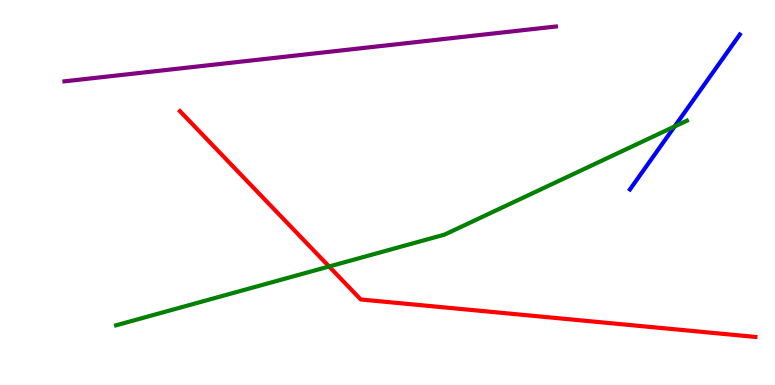[{'lines': ['blue', 'red'], 'intersections': []}, {'lines': ['green', 'red'], 'intersections': [{'x': 4.25, 'y': 3.08}]}, {'lines': ['purple', 'red'], 'intersections': []}, {'lines': ['blue', 'green'], 'intersections': [{'x': 8.7, 'y': 6.72}]}, {'lines': ['blue', 'purple'], 'intersections': []}, {'lines': ['green', 'purple'], 'intersections': []}]